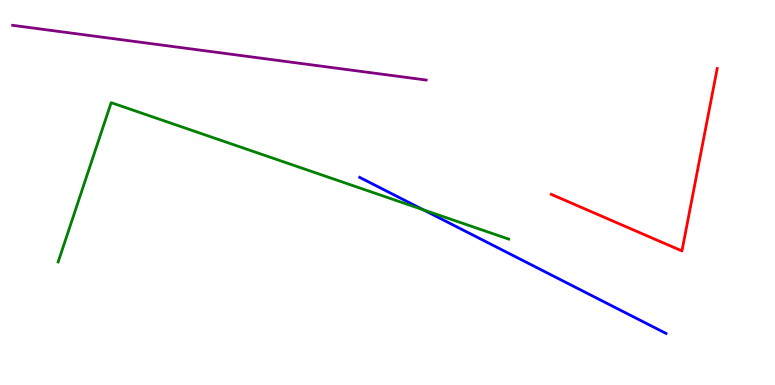[{'lines': ['blue', 'red'], 'intersections': []}, {'lines': ['green', 'red'], 'intersections': []}, {'lines': ['purple', 'red'], 'intersections': []}, {'lines': ['blue', 'green'], 'intersections': [{'x': 5.46, 'y': 4.55}]}, {'lines': ['blue', 'purple'], 'intersections': []}, {'lines': ['green', 'purple'], 'intersections': []}]